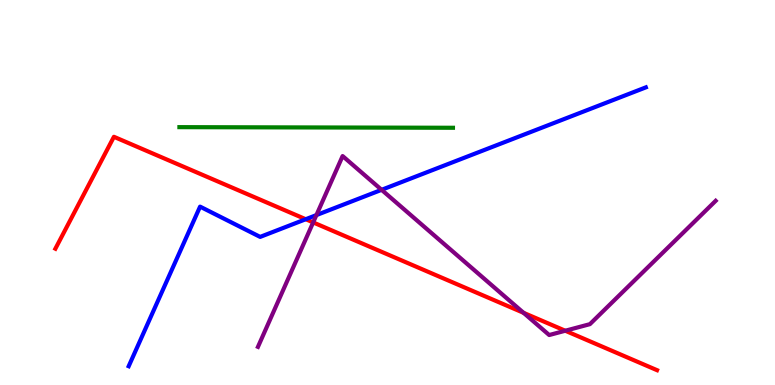[{'lines': ['blue', 'red'], 'intersections': [{'x': 3.95, 'y': 4.31}]}, {'lines': ['green', 'red'], 'intersections': []}, {'lines': ['purple', 'red'], 'intersections': [{'x': 4.04, 'y': 4.22}, {'x': 6.76, 'y': 1.87}, {'x': 7.29, 'y': 1.41}]}, {'lines': ['blue', 'green'], 'intersections': []}, {'lines': ['blue', 'purple'], 'intersections': [{'x': 4.08, 'y': 4.41}, {'x': 4.92, 'y': 5.07}]}, {'lines': ['green', 'purple'], 'intersections': []}]